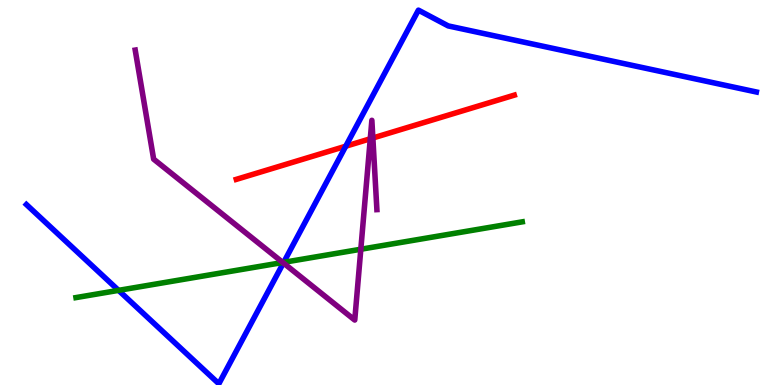[{'lines': ['blue', 'red'], 'intersections': [{'x': 4.46, 'y': 6.2}]}, {'lines': ['green', 'red'], 'intersections': []}, {'lines': ['purple', 'red'], 'intersections': [{'x': 4.78, 'y': 6.4}, {'x': 4.81, 'y': 6.42}]}, {'lines': ['blue', 'green'], 'intersections': [{'x': 1.53, 'y': 2.46}, {'x': 3.66, 'y': 3.19}]}, {'lines': ['blue', 'purple'], 'intersections': [{'x': 3.66, 'y': 3.17}]}, {'lines': ['green', 'purple'], 'intersections': [{'x': 3.65, 'y': 3.18}, {'x': 4.66, 'y': 3.53}]}]